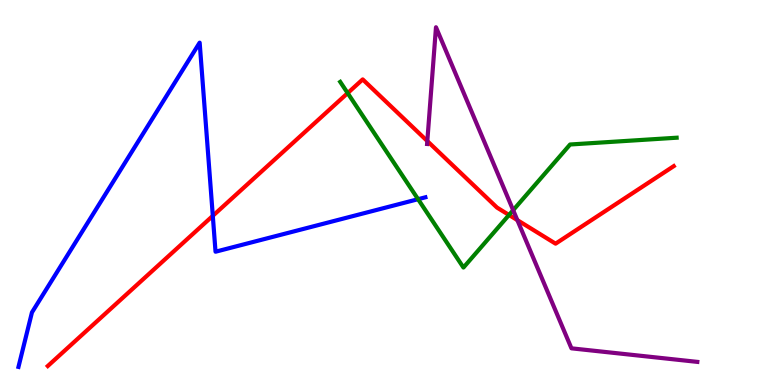[{'lines': ['blue', 'red'], 'intersections': [{'x': 2.75, 'y': 4.39}]}, {'lines': ['green', 'red'], 'intersections': [{'x': 4.49, 'y': 7.58}, {'x': 6.57, 'y': 4.42}]}, {'lines': ['purple', 'red'], 'intersections': [{'x': 5.51, 'y': 6.34}, {'x': 6.68, 'y': 4.28}]}, {'lines': ['blue', 'green'], 'intersections': [{'x': 5.39, 'y': 4.83}]}, {'lines': ['blue', 'purple'], 'intersections': []}, {'lines': ['green', 'purple'], 'intersections': [{'x': 6.62, 'y': 4.54}]}]